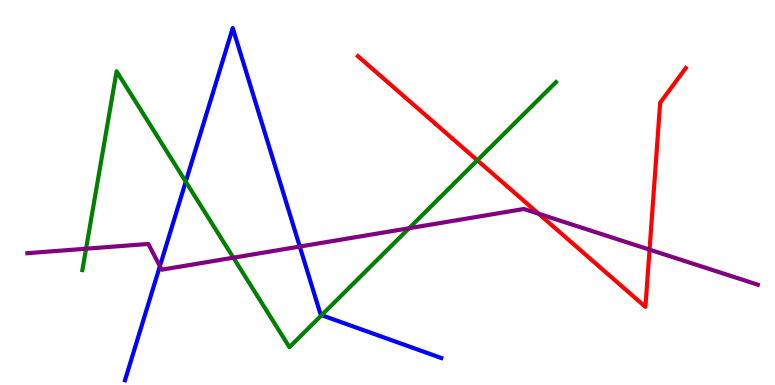[{'lines': ['blue', 'red'], 'intersections': []}, {'lines': ['green', 'red'], 'intersections': [{'x': 6.16, 'y': 5.84}]}, {'lines': ['purple', 'red'], 'intersections': [{'x': 6.95, 'y': 4.45}, {'x': 8.38, 'y': 3.52}]}, {'lines': ['blue', 'green'], 'intersections': [{'x': 2.4, 'y': 5.28}, {'x': 4.15, 'y': 1.81}]}, {'lines': ['blue', 'purple'], 'intersections': [{'x': 2.06, 'y': 3.09}, {'x': 3.87, 'y': 3.6}]}, {'lines': ['green', 'purple'], 'intersections': [{'x': 1.11, 'y': 3.54}, {'x': 3.01, 'y': 3.31}, {'x': 5.28, 'y': 4.07}]}]